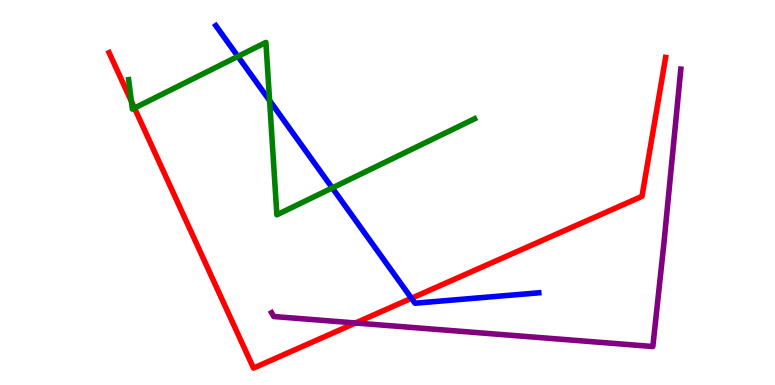[{'lines': ['blue', 'red'], 'intersections': [{'x': 5.31, 'y': 2.25}]}, {'lines': ['green', 'red'], 'intersections': [{'x': 1.7, 'y': 7.37}, {'x': 1.74, 'y': 7.19}]}, {'lines': ['purple', 'red'], 'intersections': [{'x': 4.59, 'y': 1.61}]}, {'lines': ['blue', 'green'], 'intersections': [{'x': 3.07, 'y': 8.53}, {'x': 3.48, 'y': 7.39}, {'x': 4.29, 'y': 5.12}]}, {'lines': ['blue', 'purple'], 'intersections': []}, {'lines': ['green', 'purple'], 'intersections': []}]